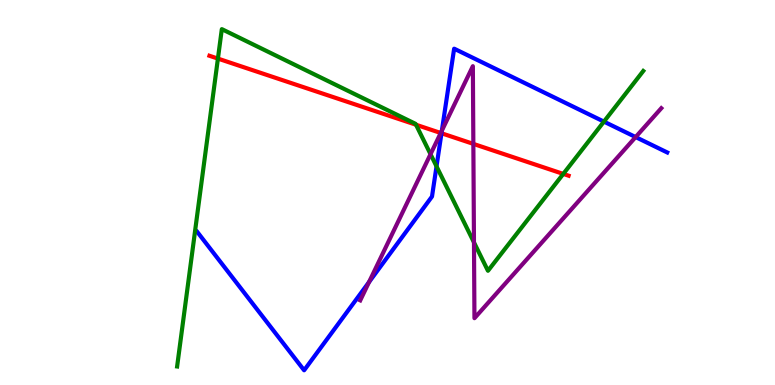[{'lines': ['blue', 'red'], 'intersections': [{'x': 5.7, 'y': 6.54}]}, {'lines': ['green', 'red'], 'intersections': [{'x': 2.81, 'y': 8.48}, {'x': 5.37, 'y': 6.76}, {'x': 7.27, 'y': 5.48}]}, {'lines': ['purple', 'red'], 'intersections': [{'x': 5.69, 'y': 6.55}, {'x': 6.11, 'y': 6.26}]}, {'lines': ['blue', 'green'], 'intersections': [{'x': 5.63, 'y': 5.68}, {'x': 7.79, 'y': 6.84}]}, {'lines': ['blue', 'purple'], 'intersections': [{'x': 4.76, 'y': 2.67}, {'x': 5.7, 'y': 6.61}, {'x': 8.2, 'y': 6.44}]}, {'lines': ['green', 'purple'], 'intersections': [{'x': 5.56, 'y': 5.99}, {'x': 6.12, 'y': 3.7}]}]